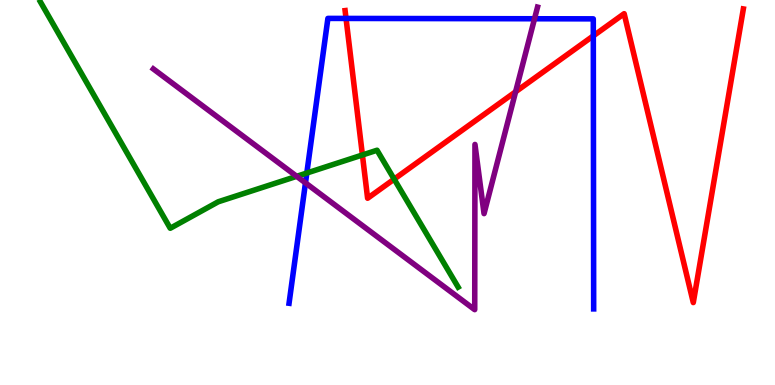[{'lines': ['blue', 'red'], 'intersections': [{'x': 4.47, 'y': 9.52}, {'x': 7.66, 'y': 9.07}]}, {'lines': ['green', 'red'], 'intersections': [{'x': 4.68, 'y': 5.97}, {'x': 5.09, 'y': 5.35}]}, {'lines': ['purple', 'red'], 'intersections': [{'x': 6.65, 'y': 7.62}]}, {'lines': ['blue', 'green'], 'intersections': [{'x': 3.96, 'y': 5.51}]}, {'lines': ['blue', 'purple'], 'intersections': [{'x': 3.94, 'y': 5.25}, {'x': 6.9, 'y': 9.51}]}, {'lines': ['green', 'purple'], 'intersections': [{'x': 3.83, 'y': 5.42}]}]